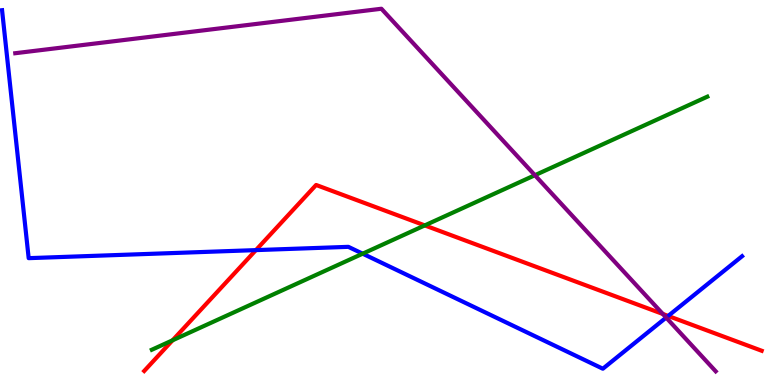[{'lines': ['blue', 'red'], 'intersections': [{'x': 3.3, 'y': 3.5}, {'x': 8.62, 'y': 1.79}]}, {'lines': ['green', 'red'], 'intersections': [{'x': 2.23, 'y': 1.16}, {'x': 5.48, 'y': 4.15}]}, {'lines': ['purple', 'red'], 'intersections': [{'x': 8.55, 'y': 1.84}]}, {'lines': ['blue', 'green'], 'intersections': [{'x': 4.68, 'y': 3.41}]}, {'lines': ['blue', 'purple'], 'intersections': [{'x': 8.6, 'y': 1.75}]}, {'lines': ['green', 'purple'], 'intersections': [{'x': 6.9, 'y': 5.45}]}]